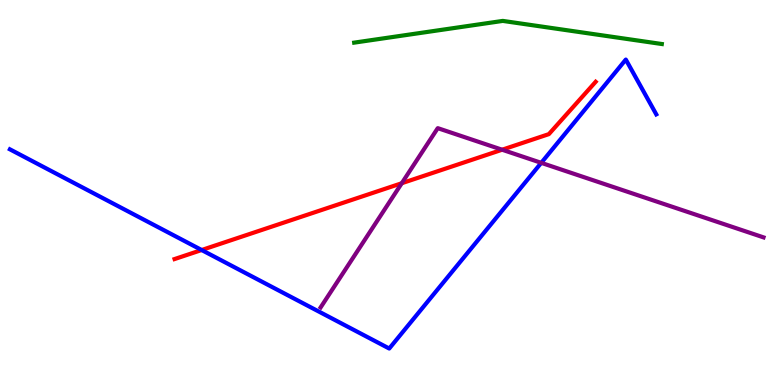[{'lines': ['blue', 'red'], 'intersections': [{'x': 2.6, 'y': 3.51}]}, {'lines': ['green', 'red'], 'intersections': []}, {'lines': ['purple', 'red'], 'intersections': [{'x': 5.18, 'y': 5.24}, {'x': 6.48, 'y': 6.11}]}, {'lines': ['blue', 'green'], 'intersections': []}, {'lines': ['blue', 'purple'], 'intersections': [{'x': 6.98, 'y': 5.77}]}, {'lines': ['green', 'purple'], 'intersections': []}]